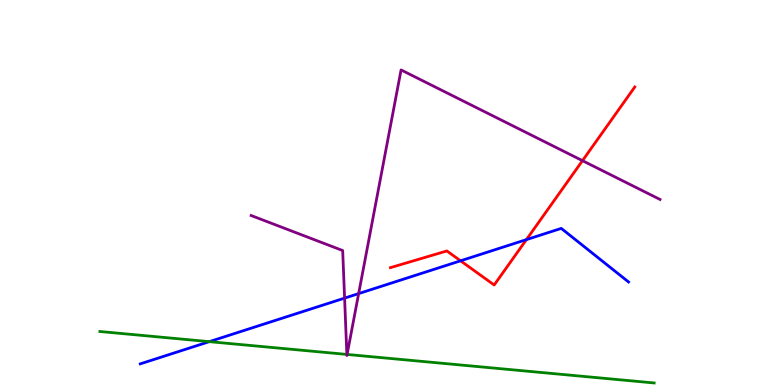[{'lines': ['blue', 'red'], 'intersections': [{'x': 5.94, 'y': 3.23}, {'x': 6.79, 'y': 3.78}]}, {'lines': ['green', 'red'], 'intersections': []}, {'lines': ['purple', 'red'], 'intersections': [{'x': 7.52, 'y': 5.83}]}, {'lines': ['blue', 'green'], 'intersections': [{'x': 2.7, 'y': 1.13}]}, {'lines': ['blue', 'purple'], 'intersections': [{'x': 4.45, 'y': 2.26}, {'x': 4.63, 'y': 2.37}]}, {'lines': ['green', 'purple'], 'intersections': [{'x': 4.48, 'y': 0.794}, {'x': 4.48, 'y': 0.794}]}]